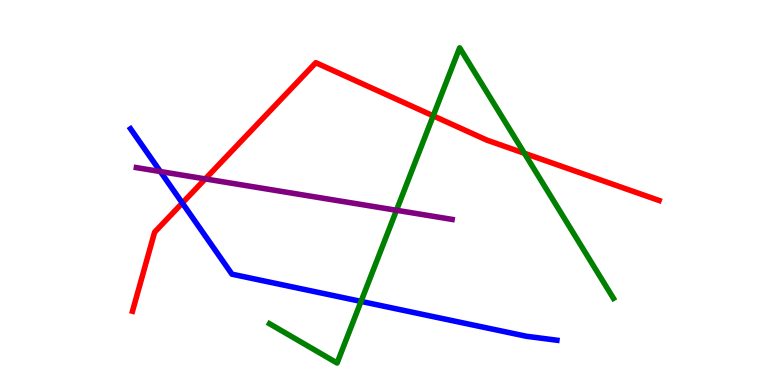[{'lines': ['blue', 'red'], 'intersections': [{'x': 2.35, 'y': 4.73}]}, {'lines': ['green', 'red'], 'intersections': [{'x': 5.59, 'y': 6.99}, {'x': 6.77, 'y': 6.02}]}, {'lines': ['purple', 'red'], 'intersections': [{'x': 2.65, 'y': 5.35}]}, {'lines': ['blue', 'green'], 'intersections': [{'x': 4.66, 'y': 2.17}]}, {'lines': ['blue', 'purple'], 'intersections': [{'x': 2.07, 'y': 5.54}]}, {'lines': ['green', 'purple'], 'intersections': [{'x': 5.12, 'y': 4.54}]}]